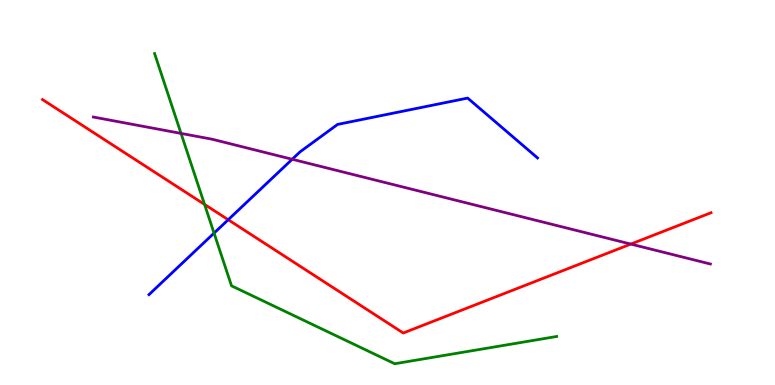[{'lines': ['blue', 'red'], 'intersections': [{'x': 2.94, 'y': 4.29}]}, {'lines': ['green', 'red'], 'intersections': [{'x': 2.64, 'y': 4.69}]}, {'lines': ['purple', 'red'], 'intersections': [{'x': 8.14, 'y': 3.66}]}, {'lines': ['blue', 'green'], 'intersections': [{'x': 2.76, 'y': 3.94}]}, {'lines': ['blue', 'purple'], 'intersections': [{'x': 3.77, 'y': 5.86}]}, {'lines': ['green', 'purple'], 'intersections': [{'x': 2.34, 'y': 6.53}]}]